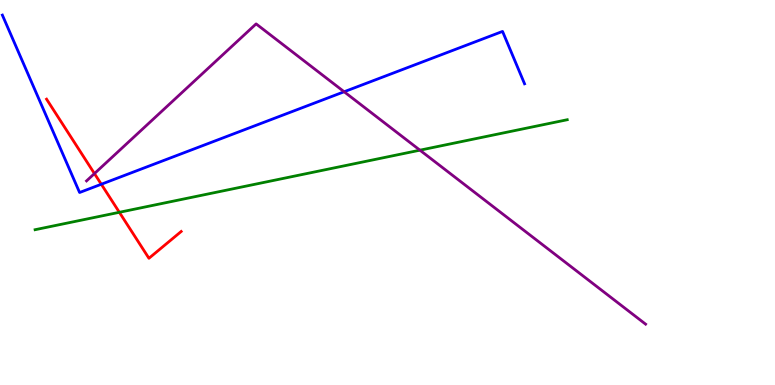[{'lines': ['blue', 'red'], 'intersections': [{'x': 1.31, 'y': 5.21}]}, {'lines': ['green', 'red'], 'intersections': [{'x': 1.54, 'y': 4.49}]}, {'lines': ['purple', 'red'], 'intersections': [{'x': 1.22, 'y': 5.49}]}, {'lines': ['blue', 'green'], 'intersections': []}, {'lines': ['blue', 'purple'], 'intersections': [{'x': 4.44, 'y': 7.62}]}, {'lines': ['green', 'purple'], 'intersections': [{'x': 5.42, 'y': 6.1}]}]